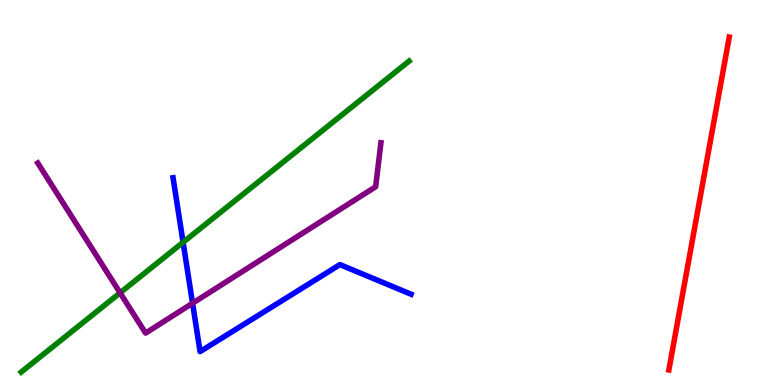[{'lines': ['blue', 'red'], 'intersections': []}, {'lines': ['green', 'red'], 'intersections': []}, {'lines': ['purple', 'red'], 'intersections': []}, {'lines': ['blue', 'green'], 'intersections': [{'x': 2.36, 'y': 3.71}]}, {'lines': ['blue', 'purple'], 'intersections': [{'x': 2.48, 'y': 2.12}]}, {'lines': ['green', 'purple'], 'intersections': [{'x': 1.55, 'y': 2.39}]}]